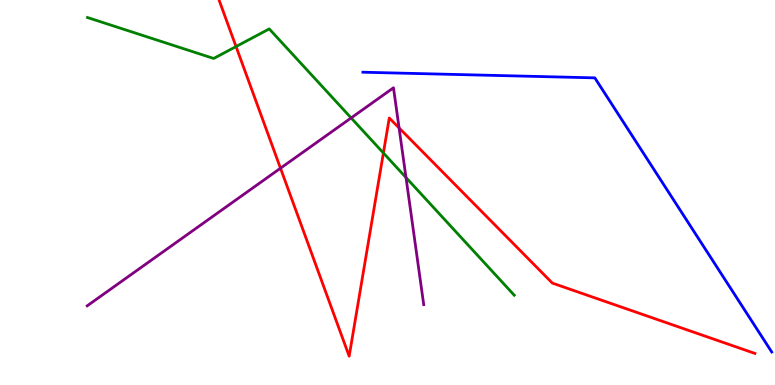[{'lines': ['blue', 'red'], 'intersections': []}, {'lines': ['green', 'red'], 'intersections': [{'x': 3.05, 'y': 8.79}, {'x': 4.95, 'y': 6.03}]}, {'lines': ['purple', 'red'], 'intersections': [{'x': 3.62, 'y': 5.63}, {'x': 5.15, 'y': 6.68}]}, {'lines': ['blue', 'green'], 'intersections': []}, {'lines': ['blue', 'purple'], 'intersections': []}, {'lines': ['green', 'purple'], 'intersections': [{'x': 4.53, 'y': 6.94}, {'x': 5.24, 'y': 5.39}]}]